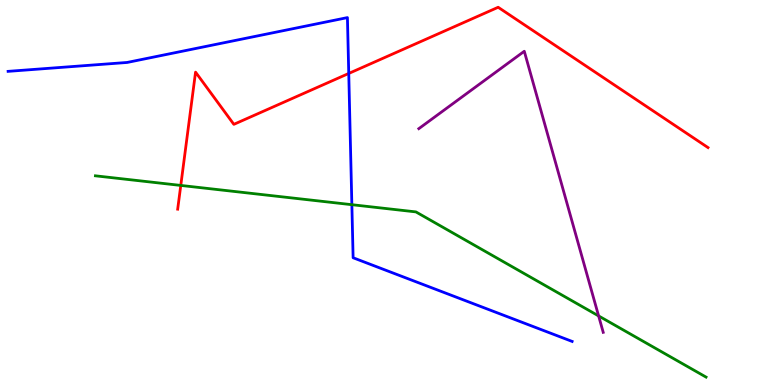[{'lines': ['blue', 'red'], 'intersections': [{'x': 4.5, 'y': 8.09}]}, {'lines': ['green', 'red'], 'intersections': [{'x': 2.33, 'y': 5.18}]}, {'lines': ['purple', 'red'], 'intersections': []}, {'lines': ['blue', 'green'], 'intersections': [{'x': 4.54, 'y': 4.68}]}, {'lines': ['blue', 'purple'], 'intersections': []}, {'lines': ['green', 'purple'], 'intersections': [{'x': 7.72, 'y': 1.79}]}]